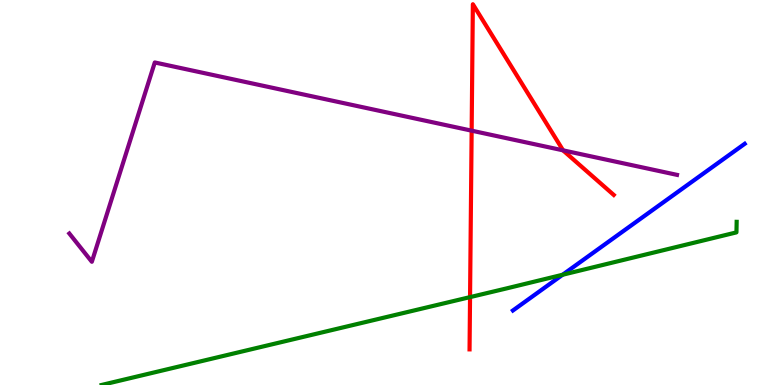[{'lines': ['blue', 'red'], 'intersections': []}, {'lines': ['green', 'red'], 'intersections': [{'x': 6.07, 'y': 2.28}]}, {'lines': ['purple', 'red'], 'intersections': [{'x': 6.09, 'y': 6.61}, {'x': 7.27, 'y': 6.09}]}, {'lines': ['blue', 'green'], 'intersections': [{'x': 7.26, 'y': 2.86}]}, {'lines': ['blue', 'purple'], 'intersections': []}, {'lines': ['green', 'purple'], 'intersections': []}]